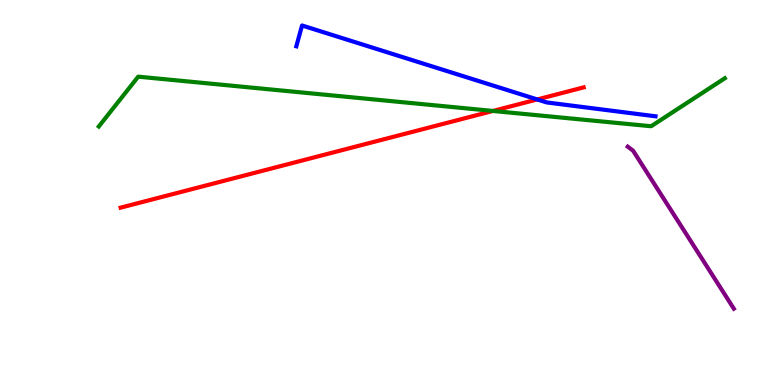[{'lines': ['blue', 'red'], 'intersections': [{'x': 6.93, 'y': 7.42}]}, {'lines': ['green', 'red'], 'intersections': [{'x': 6.36, 'y': 7.12}]}, {'lines': ['purple', 'red'], 'intersections': []}, {'lines': ['blue', 'green'], 'intersections': []}, {'lines': ['blue', 'purple'], 'intersections': []}, {'lines': ['green', 'purple'], 'intersections': []}]